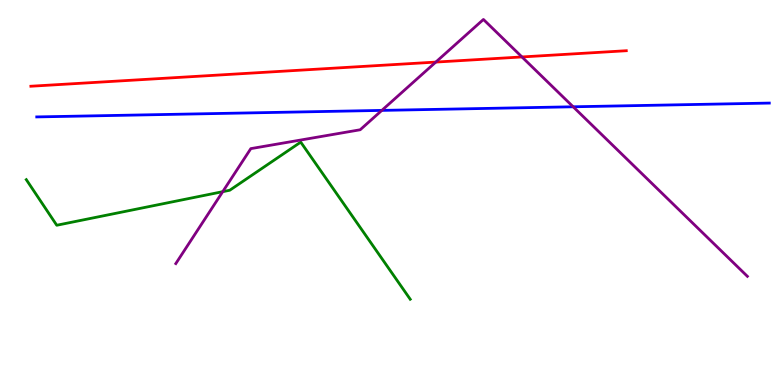[{'lines': ['blue', 'red'], 'intersections': []}, {'lines': ['green', 'red'], 'intersections': []}, {'lines': ['purple', 'red'], 'intersections': [{'x': 5.62, 'y': 8.39}, {'x': 6.73, 'y': 8.52}]}, {'lines': ['blue', 'green'], 'intersections': []}, {'lines': ['blue', 'purple'], 'intersections': [{'x': 4.93, 'y': 7.13}, {'x': 7.4, 'y': 7.23}]}, {'lines': ['green', 'purple'], 'intersections': [{'x': 2.87, 'y': 5.02}]}]